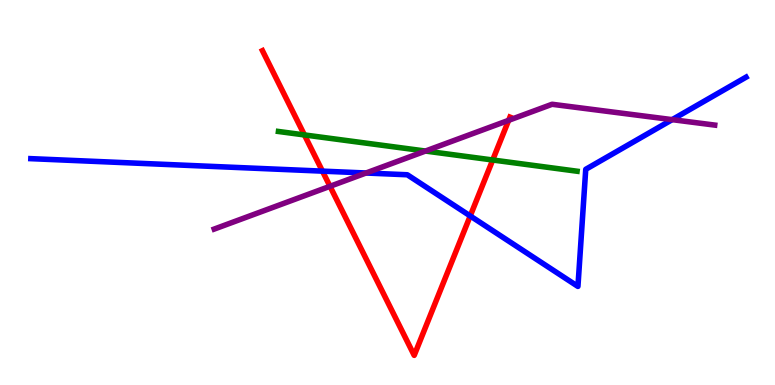[{'lines': ['blue', 'red'], 'intersections': [{'x': 4.16, 'y': 5.55}, {'x': 6.07, 'y': 4.39}]}, {'lines': ['green', 'red'], 'intersections': [{'x': 3.93, 'y': 6.5}, {'x': 6.36, 'y': 5.84}]}, {'lines': ['purple', 'red'], 'intersections': [{'x': 4.26, 'y': 5.16}, {'x': 6.56, 'y': 6.87}]}, {'lines': ['blue', 'green'], 'intersections': []}, {'lines': ['blue', 'purple'], 'intersections': [{'x': 4.72, 'y': 5.51}, {'x': 8.67, 'y': 6.89}]}, {'lines': ['green', 'purple'], 'intersections': [{'x': 5.49, 'y': 6.08}]}]